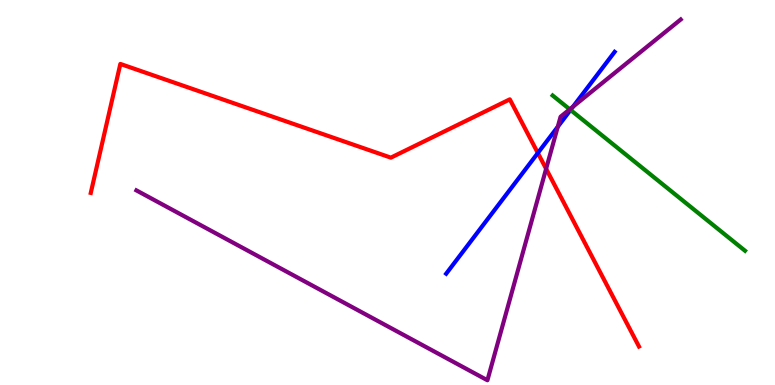[{'lines': ['blue', 'red'], 'intersections': [{'x': 6.94, 'y': 6.03}]}, {'lines': ['green', 'red'], 'intersections': []}, {'lines': ['purple', 'red'], 'intersections': [{'x': 7.05, 'y': 5.62}]}, {'lines': ['blue', 'green'], 'intersections': [{'x': 7.36, 'y': 7.14}]}, {'lines': ['blue', 'purple'], 'intersections': [{'x': 7.2, 'y': 6.71}, {'x': 7.39, 'y': 7.23}]}, {'lines': ['green', 'purple'], 'intersections': [{'x': 7.35, 'y': 7.16}]}]